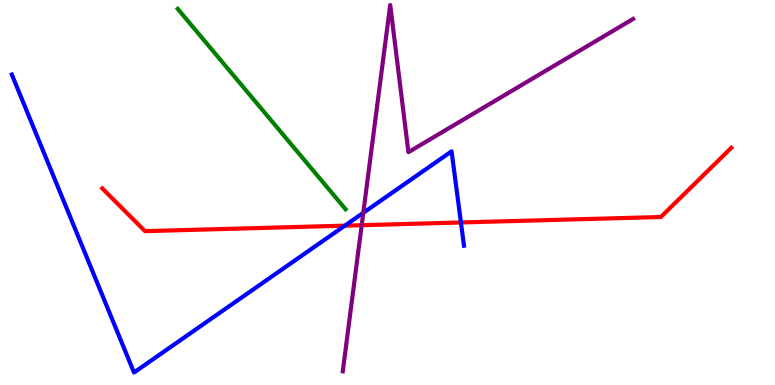[{'lines': ['blue', 'red'], 'intersections': [{'x': 4.45, 'y': 4.14}, {'x': 5.95, 'y': 4.22}]}, {'lines': ['green', 'red'], 'intersections': []}, {'lines': ['purple', 'red'], 'intersections': [{'x': 4.67, 'y': 4.15}]}, {'lines': ['blue', 'green'], 'intersections': []}, {'lines': ['blue', 'purple'], 'intersections': [{'x': 4.69, 'y': 4.47}]}, {'lines': ['green', 'purple'], 'intersections': []}]